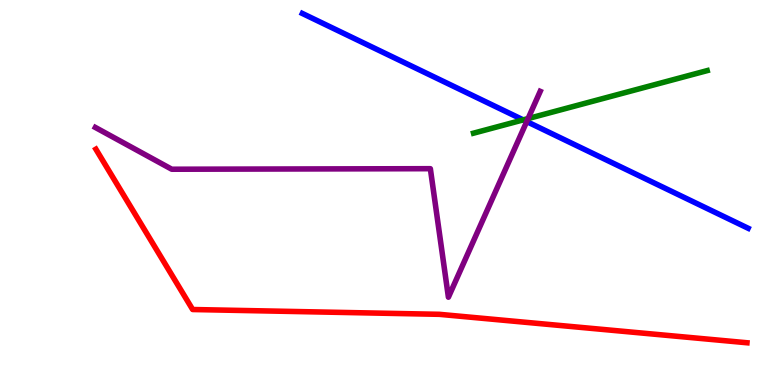[{'lines': ['blue', 'red'], 'intersections': []}, {'lines': ['green', 'red'], 'intersections': []}, {'lines': ['purple', 'red'], 'intersections': []}, {'lines': ['blue', 'green'], 'intersections': [{'x': 6.75, 'y': 6.89}]}, {'lines': ['blue', 'purple'], 'intersections': [{'x': 6.8, 'y': 6.84}]}, {'lines': ['green', 'purple'], 'intersections': [{'x': 6.81, 'y': 6.92}]}]